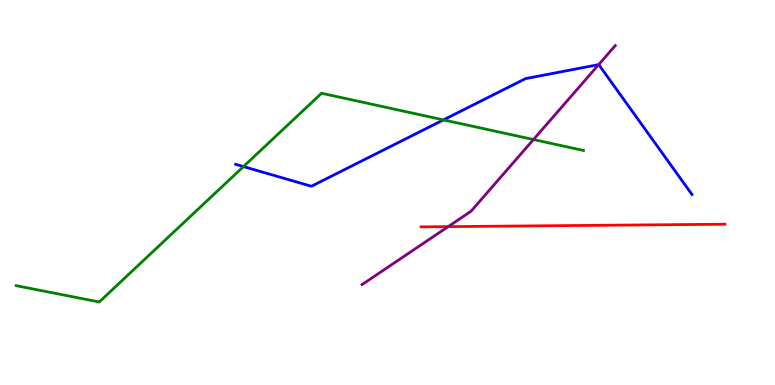[{'lines': ['blue', 'red'], 'intersections': []}, {'lines': ['green', 'red'], 'intersections': []}, {'lines': ['purple', 'red'], 'intersections': [{'x': 5.78, 'y': 4.11}]}, {'lines': ['blue', 'green'], 'intersections': [{'x': 3.14, 'y': 5.67}, {'x': 5.72, 'y': 6.89}]}, {'lines': ['blue', 'purple'], 'intersections': [{'x': 7.73, 'y': 8.32}]}, {'lines': ['green', 'purple'], 'intersections': [{'x': 6.88, 'y': 6.38}]}]